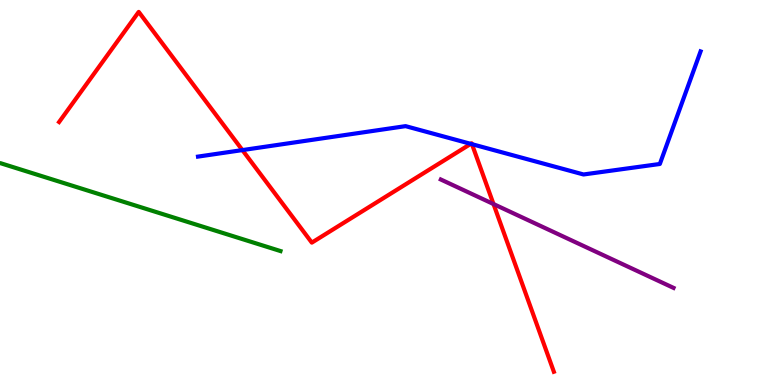[{'lines': ['blue', 'red'], 'intersections': [{'x': 3.13, 'y': 6.1}, {'x': 6.07, 'y': 6.26}, {'x': 6.09, 'y': 6.26}]}, {'lines': ['green', 'red'], 'intersections': []}, {'lines': ['purple', 'red'], 'intersections': [{'x': 6.37, 'y': 4.7}]}, {'lines': ['blue', 'green'], 'intersections': []}, {'lines': ['blue', 'purple'], 'intersections': []}, {'lines': ['green', 'purple'], 'intersections': []}]